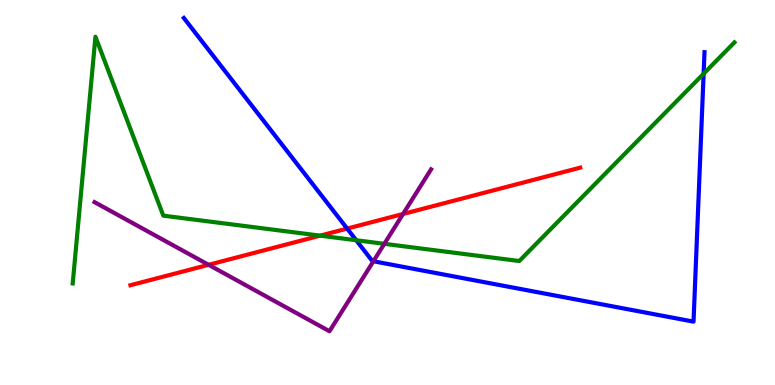[{'lines': ['blue', 'red'], 'intersections': [{'x': 4.48, 'y': 4.06}]}, {'lines': ['green', 'red'], 'intersections': [{'x': 4.13, 'y': 3.88}]}, {'lines': ['purple', 'red'], 'intersections': [{'x': 2.69, 'y': 3.12}, {'x': 5.2, 'y': 4.44}]}, {'lines': ['blue', 'green'], 'intersections': [{'x': 4.6, 'y': 3.76}, {'x': 9.08, 'y': 8.08}]}, {'lines': ['blue', 'purple'], 'intersections': [{'x': 4.82, 'y': 3.21}]}, {'lines': ['green', 'purple'], 'intersections': [{'x': 4.96, 'y': 3.67}]}]